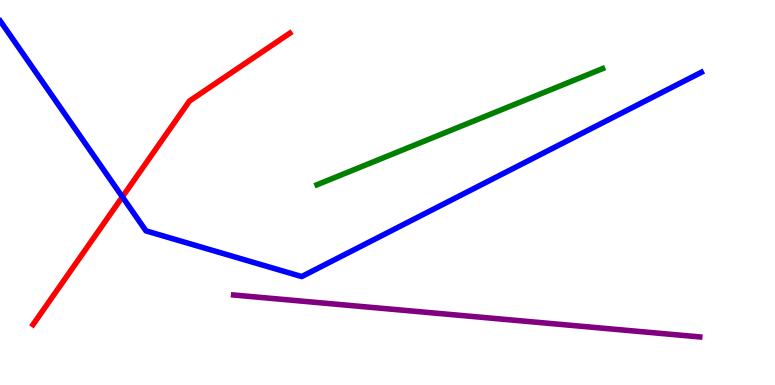[{'lines': ['blue', 'red'], 'intersections': [{'x': 1.58, 'y': 4.89}]}, {'lines': ['green', 'red'], 'intersections': []}, {'lines': ['purple', 'red'], 'intersections': []}, {'lines': ['blue', 'green'], 'intersections': []}, {'lines': ['blue', 'purple'], 'intersections': []}, {'lines': ['green', 'purple'], 'intersections': []}]